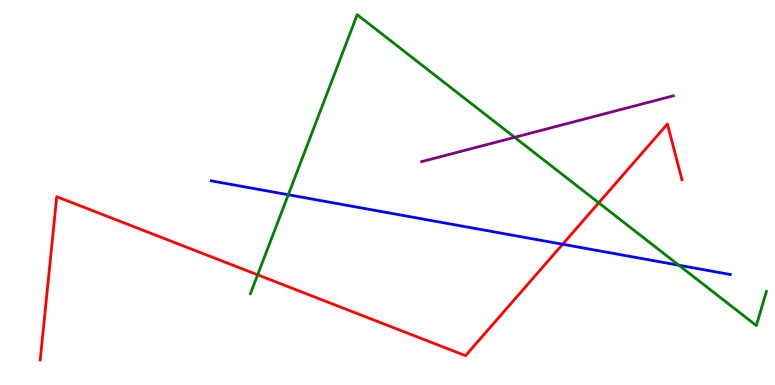[{'lines': ['blue', 'red'], 'intersections': [{'x': 7.26, 'y': 3.66}]}, {'lines': ['green', 'red'], 'intersections': [{'x': 3.32, 'y': 2.86}, {'x': 7.73, 'y': 4.73}]}, {'lines': ['purple', 'red'], 'intersections': []}, {'lines': ['blue', 'green'], 'intersections': [{'x': 3.72, 'y': 4.94}, {'x': 8.76, 'y': 3.11}]}, {'lines': ['blue', 'purple'], 'intersections': []}, {'lines': ['green', 'purple'], 'intersections': [{'x': 6.64, 'y': 6.43}]}]